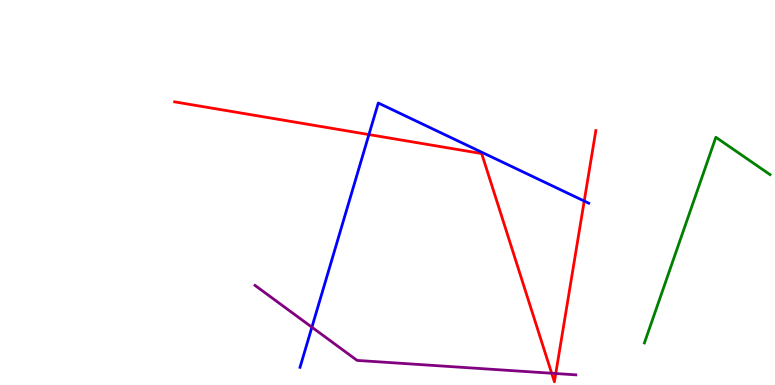[{'lines': ['blue', 'red'], 'intersections': [{'x': 4.76, 'y': 6.5}, {'x': 7.54, 'y': 4.78}]}, {'lines': ['green', 'red'], 'intersections': []}, {'lines': ['purple', 'red'], 'intersections': [{'x': 7.12, 'y': 0.305}, {'x': 7.17, 'y': 0.298}]}, {'lines': ['blue', 'green'], 'intersections': []}, {'lines': ['blue', 'purple'], 'intersections': [{'x': 4.02, 'y': 1.5}]}, {'lines': ['green', 'purple'], 'intersections': []}]